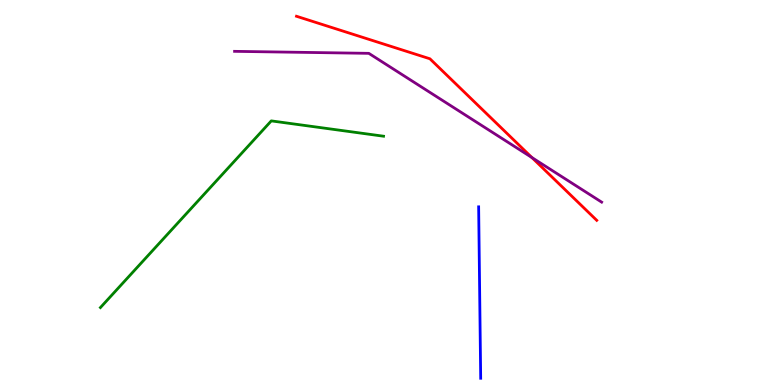[{'lines': ['blue', 'red'], 'intersections': []}, {'lines': ['green', 'red'], 'intersections': []}, {'lines': ['purple', 'red'], 'intersections': [{'x': 6.86, 'y': 5.91}]}, {'lines': ['blue', 'green'], 'intersections': []}, {'lines': ['blue', 'purple'], 'intersections': []}, {'lines': ['green', 'purple'], 'intersections': []}]